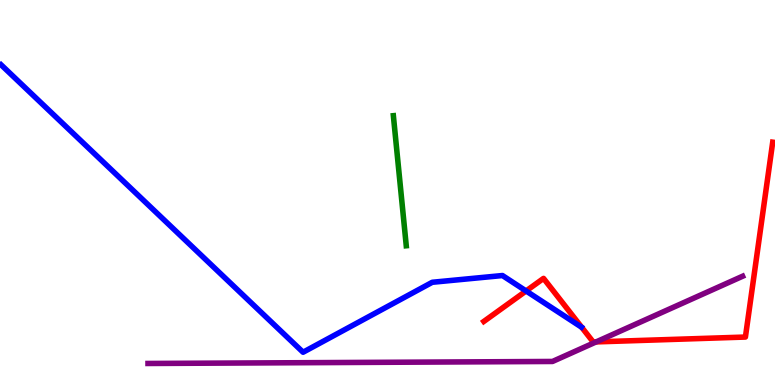[{'lines': ['blue', 'red'], 'intersections': [{'x': 6.79, 'y': 2.44}]}, {'lines': ['green', 'red'], 'intersections': []}, {'lines': ['purple', 'red'], 'intersections': [{'x': 7.69, 'y': 1.12}]}, {'lines': ['blue', 'green'], 'intersections': []}, {'lines': ['blue', 'purple'], 'intersections': []}, {'lines': ['green', 'purple'], 'intersections': []}]